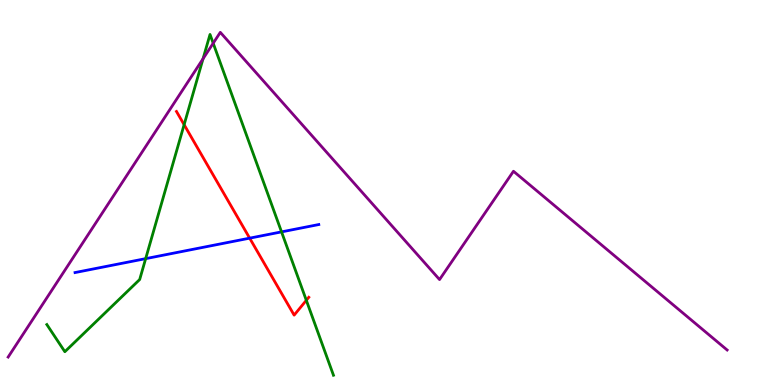[{'lines': ['blue', 'red'], 'intersections': [{'x': 3.22, 'y': 3.81}]}, {'lines': ['green', 'red'], 'intersections': [{'x': 2.38, 'y': 6.76}, {'x': 3.95, 'y': 2.2}]}, {'lines': ['purple', 'red'], 'intersections': []}, {'lines': ['blue', 'green'], 'intersections': [{'x': 1.88, 'y': 3.28}, {'x': 3.63, 'y': 3.98}]}, {'lines': ['blue', 'purple'], 'intersections': []}, {'lines': ['green', 'purple'], 'intersections': [{'x': 2.62, 'y': 8.47}, {'x': 2.75, 'y': 8.88}]}]